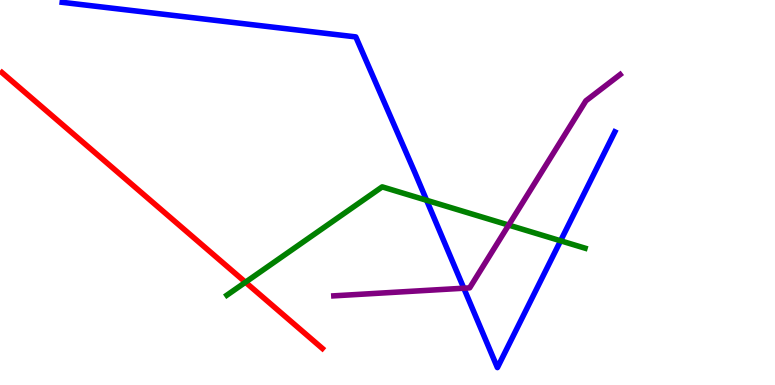[{'lines': ['blue', 'red'], 'intersections': []}, {'lines': ['green', 'red'], 'intersections': [{'x': 3.17, 'y': 2.67}]}, {'lines': ['purple', 'red'], 'intersections': []}, {'lines': ['blue', 'green'], 'intersections': [{'x': 5.5, 'y': 4.8}, {'x': 7.23, 'y': 3.75}]}, {'lines': ['blue', 'purple'], 'intersections': [{'x': 5.98, 'y': 2.51}]}, {'lines': ['green', 'purple'], 'intersections': [{'x': 6.56, 'y': 4.15}]}]